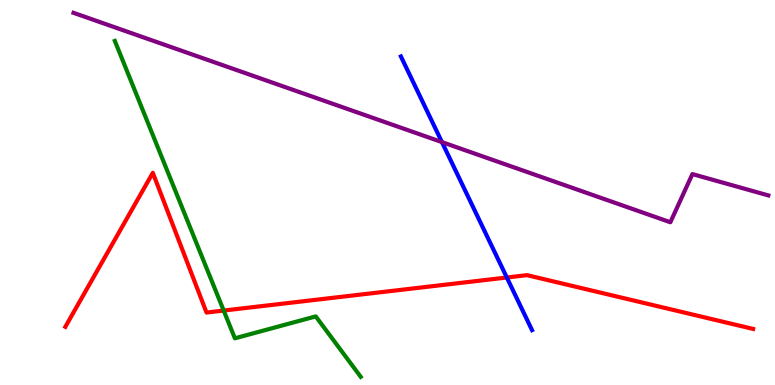[{'lines': ['blue', 'red'], 'intersections': [{'x': 6.54, 'y': 2.79}]}, {'lines': ['green', 'red'], 'intersections': [{'x': 2.89, 'y': 1.93}]}, {'lines': ['purple', 'red'], 'intersections': []}, {'lines': ['blue', 'green'], 'intersections': []}, {'lines': ['blue', 'purple'], 'intersections': [{'x': 5.7, 'y': 6.31}]}, {'lines': ['green', 'purple'], 'intersections': []}]